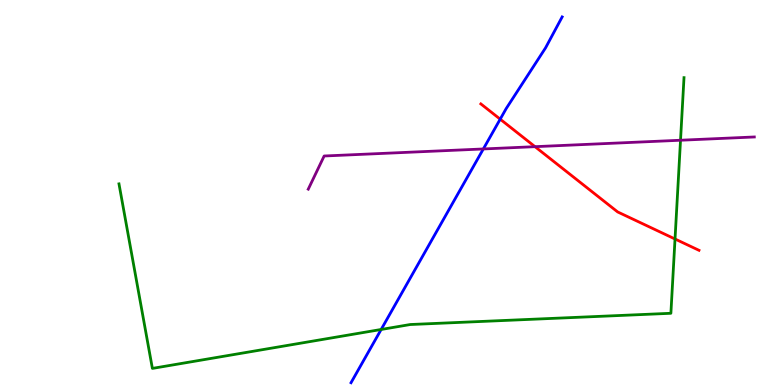[{'lines': ['blue', 'red'], 'intersections': [{'x': 6.45, 'y': 6.9}]}, {'lines': ['green', 'red'], 'intersections': [{'x': 8.71, 'y': 3.79}]}, {'lines': ['purple', 'red'], 'intersections': [{'x': 6.9, 'y': 6.19}]}, {'lines': ['blue', 'green'], 'intersections': [{'x': 4.92, 'y': 1.44}]}, {'lines': ['blue', 'purple'], 'intersections': [{'x': 6.24, 'y': 6.13}]}, {'lines': ['green', 'purple'], 'intersections': [{'x': 8.78, 'y': 6.36}]}]